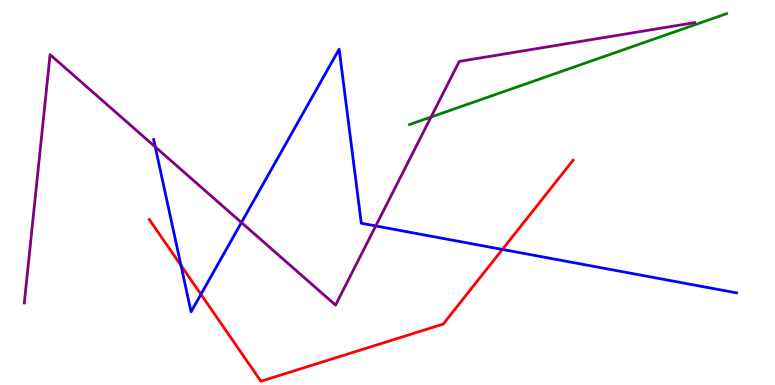[{'lines': ['blue', 'red'], 'intersections': [{'x': 2.34, 'y': 3.11}, {'x': 2.59, 'y': 2.35}, {'x': 6.48, 'y': 3.52}]}, {'lines': ['green', 'red'], 'intersections': []}, {'lines': ['purple', 'red'], 'intersections': []}, {'lines': ['blue', 'green'], 'intersections': []}, {'lines': ['blue', 'purple'], 'intersections': [{'x': 2.0, 'y': 6.18}, {'x': 3.12, 'y': 4.22}, {'x': 4.85, 'y': 4.13}]}, {'lines': ['green', 'purple'], 'intersections': [{'x': 5.56, 'y': 6.96}]}]